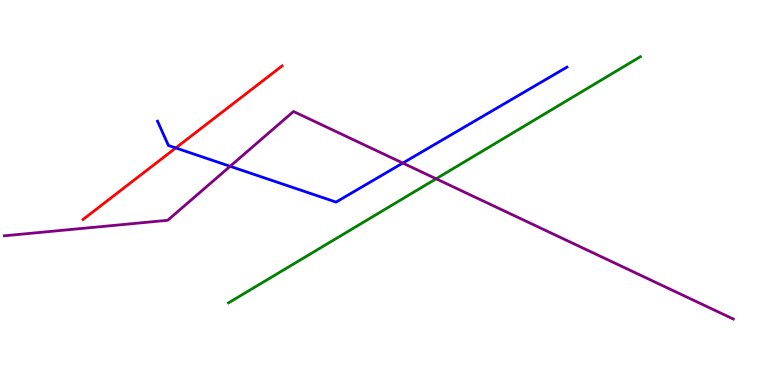[{'lines': ['blue', 'red'], 'intersections': [{'x': 2.27, 'y': 6.16}]}, {'lines': ['green', 'red'], 'intersections': []}, {'lines': ['purple', 'red'], 'intersections': []}, {'lines': ['blue', 'green'], 'intersections': []}, {'lines': ['blue', 'purple'], 'intersections': [{'x': 2.97, 'y': 5.68}, {'x': 5.2, 'y': 5.76}]}, {'lines': ['green', 'purple'], 'intersections': [{'x': 5.63, 'y': 5.36}]}]